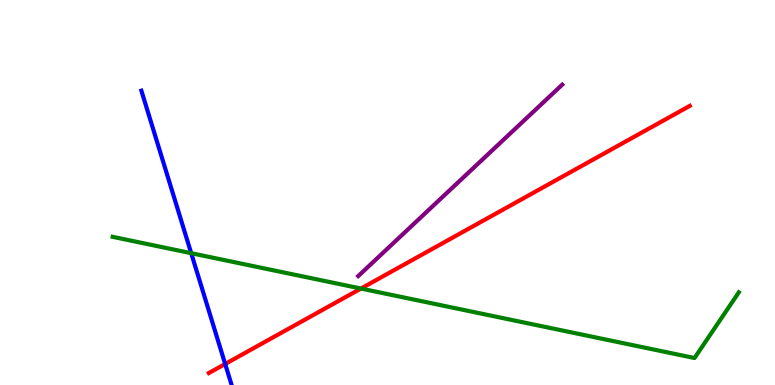[{'lines': ['blue', 'red'], 'intersections': [{'x': 2.91, 'y': 0.546}]}, {'lines': ['green', 'red'], 'intersections': [{'x': 4.66, 'y': 2.51}]}, {'lines': ['purple', 'red'], 'intersections': []}, {'lines': ['blue', 'green'], 'intersections': [{'x': 2.47, 'y': 3.42}]}, {'lines': ['blue', 'purple'], 'intersections': []}, {'lines': ['green', 'purple'], 'intersections': []}]